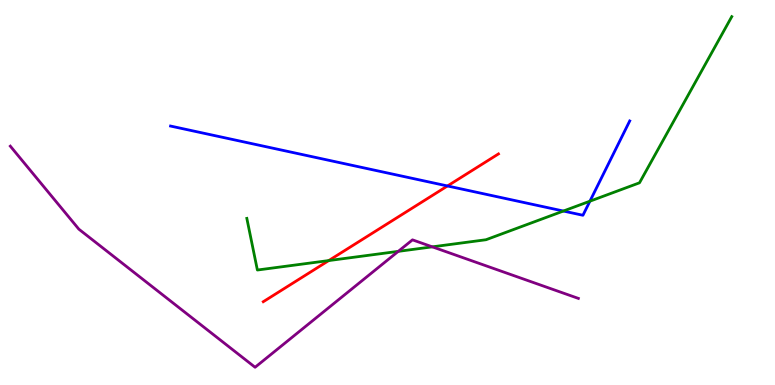[{'lines': ['blue', 'red'], 'intersections': [{'x': 5.77, 'y': 5.17}]}, {'lines': ['green', 'red'], 'intersections': [{'x': 4.24, 'y': 3.23}]}, {'lines': ['purple', 'red'], 'intersections': []}, {'lines': ['blue', 'green'], 'intersections': [{'x': 7.27, 'y': 4.52}, {'x': 7.61, 'y': 4.77}]}, {'lines': ['blue', 'purple'], 'intersections': []}, {'lines': ['green', 'purple'], 'intersections': [{'x': 5.14, 'y': 3.47}, {'x': 5.58, 'y': 3.59}]}]